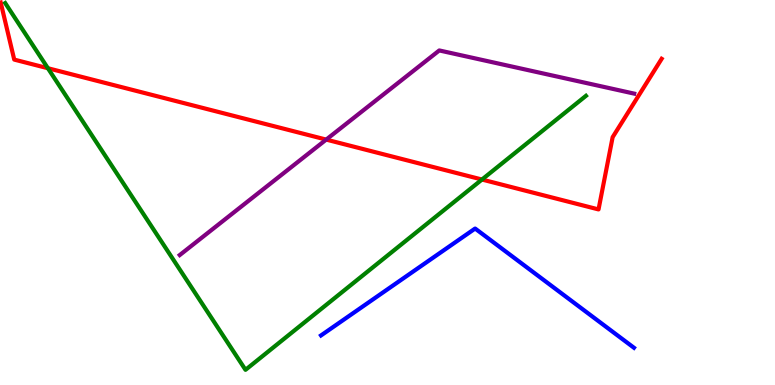[{'lines': ['blue', 'red'], 'intersections': []}, {'lines': ['green', 'red'], 'intersections': [{'x': 0.618, 'y': 8.23}, {'x': 6.22, 'y': 5.34}]}, {'lines': ['purple', 'red'], 'intersections': [{'x': 4.21, 'y': 6.37}]}, {'lines': ['blue', 'green'], 'intersections': []}, {'lines': ['blue', 'purple'], 'intersections': []}, {'lines': ['green', 'purple'], 'intersections': []}]